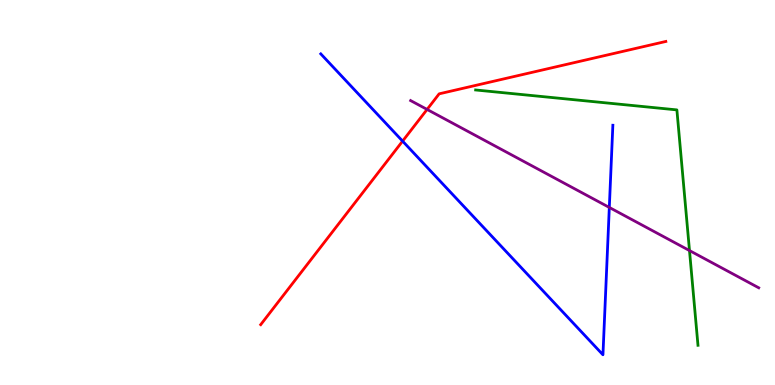[{'lines': ['blue', 'red'], 'intersections': [{'x': 5.19, 'y': 6.33}]}, {'lines': ['green', 'red'], 'intersections': []}, {'lines': ['purple', 'red'], 'intersections': [{'x': 5.51, 'y': 7.16}]}, {'lines': ['blue', 'green'], 'intersections': []}, {'lines': ['blue', 'purple'], 'intersections': [{'x': 7.86, 'y': 4.61}]}, {'lines': ['green', 'purple'], 'intersections': [{'x': 8.9, 'y': 3.49}]}]